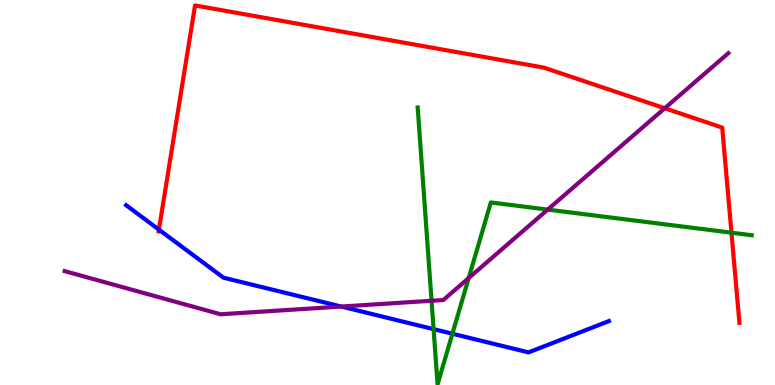[{'lines': ['blue', 'red'], 'intersections': [{'x': 2.05, 'y': 4.04}]}, {'lines': ['green', 'red'], 'intersections': [{'x': 9.44, 'y': 3.96}]}, {'lines': ['purple', 'red'], 'intersections': [{'x': 8.58, 'y': 7.19}]}, {'lines': ['blue', 'green'], 'intersections': [{'x': 5.59, 'y': 1.45}, {'x': 5.84, 'y': 1.33}]}, {'lines': ['blue', 'purple'], 'intersections': [{'x': 4.4, 'y': 2.04}]}, {'lines': ['green', 'purple'], 'intersections': [{'x': 5.57, 'y': 2.19}, {'x': 6.05, 'y': 2.78}, {'x': 7.07, 'y': 4.56}]}]